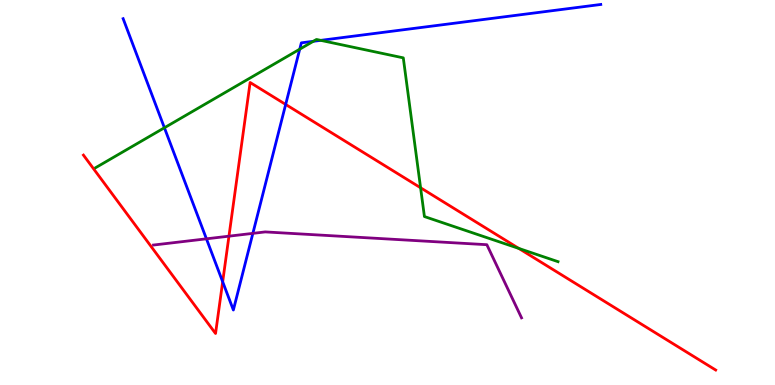[{'lines': ['blue', 'red'], 'intersections': [{'x': 2.87, 'y': 2.68}, {'x': 3.69, 'y': 7.29}]}, {'lines': ['green', 'red'], 'intersections': [{'x': 5.43, 'y': 5.12}, {'x': 6.69, 'y': 3.55}]}, {'lines': ['purple', 'red'], 'intersections': [{'x': 2.95, 'y': 3.87}]}, {'lines': ['blue', 'green'], 'intersections': [{'x': 2.12, 'y': 6.68}, {'x': 3.87, 'y': 8.72}, {'x': 4.04, 'y': 8.93}, {'x': 4.14, 'y': 8.95}]}, {'lines': ['blue', 'purple'], 'intersections': [{'x': 2.66, 'y': 3.8}, {'x': 3.26, 'y': 3.94}]}, {'lines': ['green', 'purple'], 'intersections': []}]